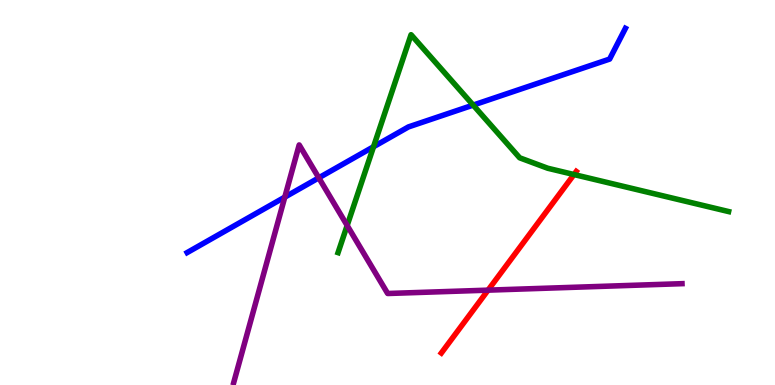[{'lines': ['blue', 'red'], 'intersections': []}, {'lines': ['green', 'red'], 'intersections': [{'x': 7.41, 'y': 5.47}]}, {'lines': ['purple', 'red'], 'intersections': [{'x': 6.3, 'y': 2.46}]}, {'lines': ['blue', 'green'], 'intersections': [{'x': 4.82, 'y': 6.19}, {'x': 6.11, 'y': 7.27}]}, {'lines': ['blue', 'purple'], 'intersections': [{'x': 3.67, 'y': 4.88}, {'x': 4.11, 'y': 5.38}]}, {'lines': ['green', 'purple'], 'intersections': [{'x': 4.48, 'y': 4.14}]}]